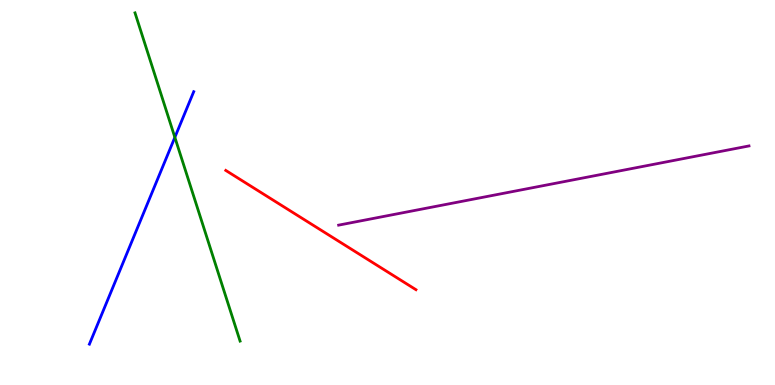[{'lines': ['blue', 'red'], 'intersections': []}, {'lines': ['green', 'red'], 'intersections': []}, {'lines': ['purple', 'red'], 'intersections': []}, {'lines': ['blue', 'green'], 'intersections': [{'x': 2.26, 'y': 6.43}]}, {'lines': ['blue', 'purple'], 'intersections': []}, {'lines': ['green', 'purple'], 'intersections': []}]